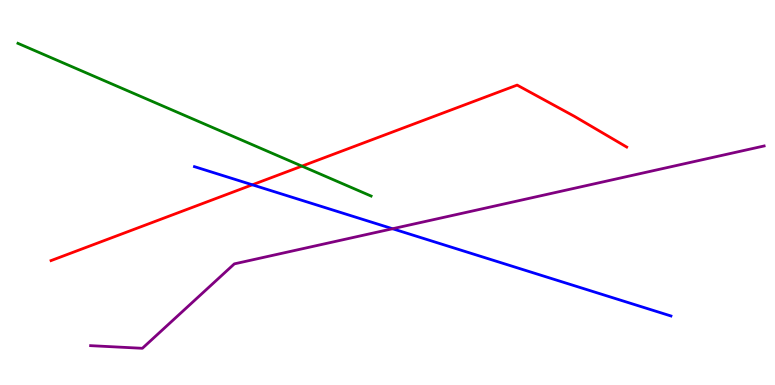[{'lines': ['blue', 'red'], 'intersections': [{'x': 3.26, 'y': 5.2}]}, {'lines': ['green', 'red'], 'intersections': [{'x': 3.9, 'y': 5.69}]}, {'lines': ['purple', 'red'], 'intersections': []}, {'lines': ['blue', 'green'], 'intersections': []}, {'lines': ['blue', 'purple'], 'intersections': [{'x': 5.07, 'y': 4.06}]}, {'lines': ['green', 'purple'], 'intersections': []}]